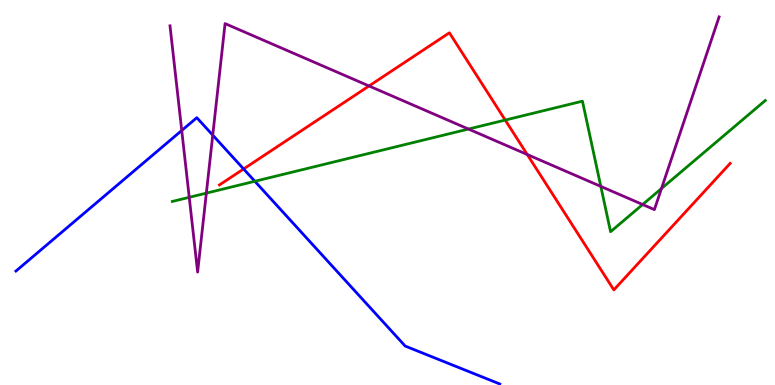[{'lines': ['blue', 'red'], 'intersections': [{'x': 3.14, 'y': 5.61}]}, {'lines': ['green', 'red'], 'intersections': [{'x': 6.52, 'y': 6.88}]}, {'lines': ['purple', 'red'], 'intersections': [{'x': 4.76, 'y': 7.77}, {'x': 6.8, 'y': 5.99}]}, {'lines': ['blue', 'green'], 'intersections': [{'x': 3.29, 'y': 5.29}]}, {'lines': ['blue', 'purple'], 'intersections': [{'x': 2.35, 'y': 6.61}, {'x': 2.75, 'y': 6.49}]}, {'lines': ['green', 'purple'], 'intersections': [{'x': 2.44, 'y': 4.87}, {'x': 2.66, 'y': 4.98}, {'x': 6.04, 'y': 6.65}, {'x': 7.75, 'y': 5.16}, {'x': 8.29, 'y': 4.69}, {'x': 8.54, 'y': 5.1}]}]